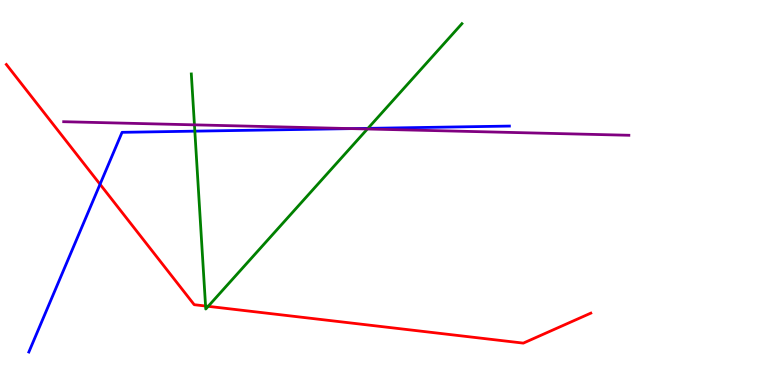[{'lines': ['blue', 'red'], 'intersections': [{'x': 1.29, 'y': 5.21}]}, {'lines': ['green', 'red'], 'intersections': [{'x': 2.65, 'y': 2.05}, {'x': 2.69, 'y': 2.04}]}, {'lines': ['purple', 'red'], 'intersections': []}, {'lines': ['blue', 'green'], 'intersections': [{'x': 2.51, 'y': 6.59}, {'x': 4.75, 'y': 6.67}]}, {'lines': ['blue', 'purple'], 'intersections': [{'x': 4.54, 'y': 6.66}]}, {'lines': ['green', 'purple'], 'intersections': [{'x': 2.51, 'y': 6.76}, {'x': 4.74, 'y': 6.65}]}]